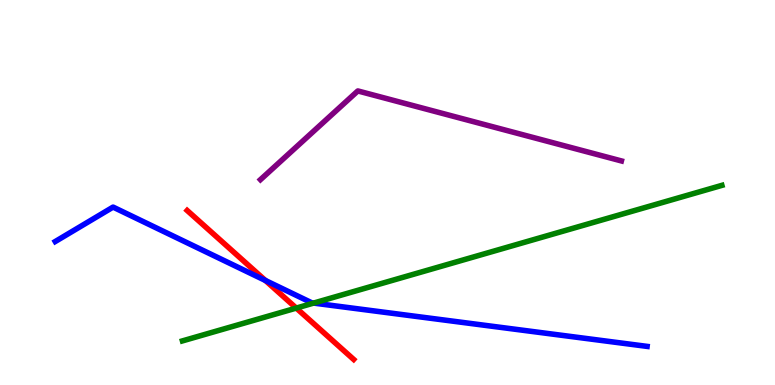[{'lines': ['blue', 'red'], 'intersections': [{'x': 3.42, 'y': 2.72}]}, {'lines': ['green', 'red'], 'intersections': [{'x': 3.82, 'y': 2.0}]}, {'lines': ['purple', 'red'], 'intersections': []}, {'lines': ['blue', 'green'], 'intersections': [{'x': 4.05, 'y': 2.13}]}, {'lines': ['blue', 'purple'], 'intersections': []}, {'lines': ['green', 'purple'], 'intersections': []}]